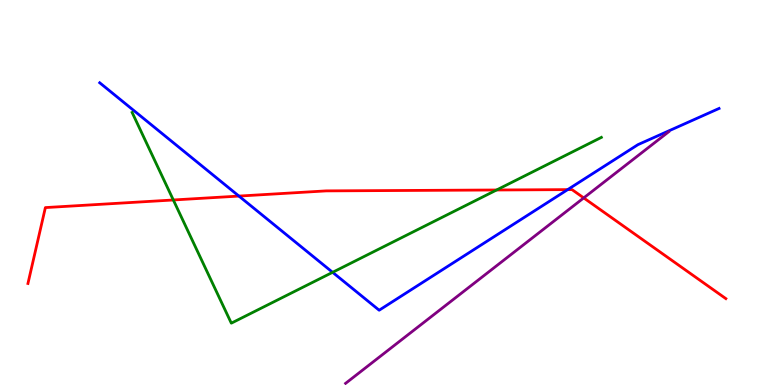[{'lines': ['blue', 'red'], 'intersections': [{'x': 3.08, 'y': 4.91}, {'x': 7.32, 'y': 5.07}]}, {'lines': ['green', 'red'], 'intersections': [{'x': 2.24, 'y': 4.81}, {'x': 6.41, 'y': 5.07}]}, {'lines': ['purple', 'red'], 'intersections': [{'x': 7.53, 'y': 4.86}]}, {'lines': ['blue', 'green'], 'intersections': [{'x': 4.29, 'y': 2.93}]}, {'lines': ['blue', 'purple'], 'intersections': []}, {'lines': ['green', 'purple'], 'intersections': []}]